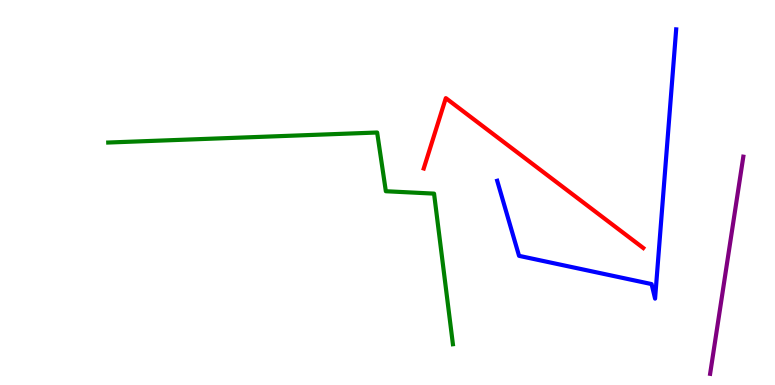[{'lines': ['blue', 'red'], 'intersections': []}, {'lines': ['green', 'red'], 'intersections': []}, {'lines': ['purple', 'red'], 'intersections': []}, {'lines': ['blue', 'green'], 'intersections': []}, {'lines': ['blue', 'purple'], 'intersections': []}, {'lines': ['green', 'purple'], 'intersections': []}]